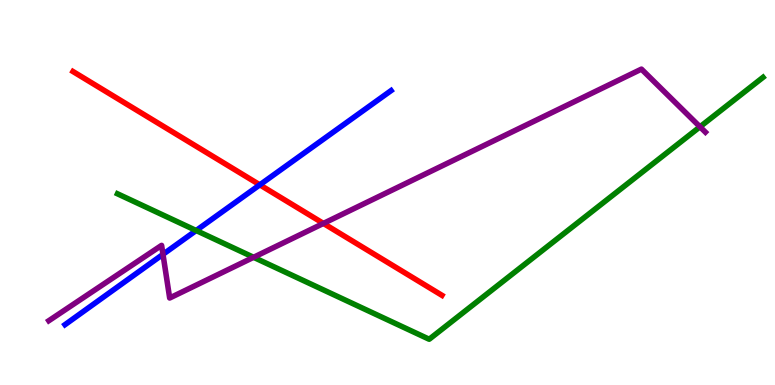[{'lines': ['blue', 'red'], 'intersections': [{'x': 3.35, 'y': 5.2}]}, {'lines': ['green', 'red'], 'intersections': []}, {'lines': ['purple', 'red'], 'intersections': [{'x': 4.17, 'y': 4.2}]}, {'lines': ['blue', 'green'], 'intersections': [{'x': 2.53, 'y': 4.01}]}, {'lines': ['blue', 'purple'], 'intersections': [{'x': 2.1, 'y': 3.39}]}, {'lines': ['green', 'purple'], 'intersections': [{'x': 3.27, 'y': 3.32}, {'x': 9.03, 'y': 6.71}]}]